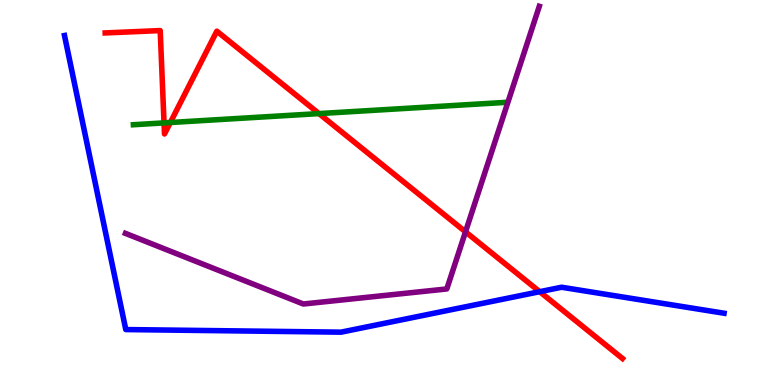[{'lines': ['blue', 'red'], 'intersections': [{'x': 6.96, 'y': 2.42}]}, {'lines': ['green', 'red'], 'intersections': [{'x': 2.12, 'y': 6.81}, {'x': 2.2, 'y': 6.82}, {'x': 4.12, 'y': 7.05}]}, {'lines': ['purple', 'red'], 'intersections': [{'x': 6.01, 'y': 3.98}]}, {'lines': ['blue', 'green'], 'intersections': []}, {'lines': ['blue', 'purple'], 'intersections': []}, {'lines': ['green', 'purple'], 'intersections': []}]